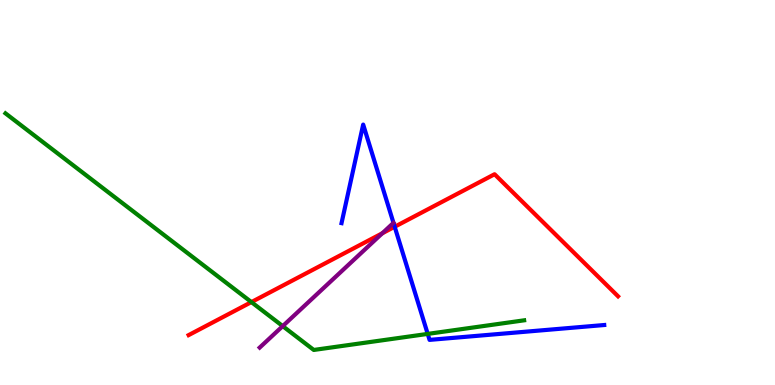[{'lines': ['blue', 'red'], 'intersections': [{'x': 5.09, 'y': 4.11}]}, {'lines': ['green', 'red'], 'intersections': [{'x': 3.24, 'y': 2.15}]}, {'lines': ['purple', 'red'], 'intersections': [{'x': 4.93, 'y': 3.94}]}, {'lines': ['blue', 'green'], 'intersections': [{'x': 5.52, 'y': 1.33}]}, {'lines': ['blue', 'purple'], 'intersections': []}, {'lines': ['green', 'purple'], 'intersections': [{'x': 3.65, 'y': 1.53}]}]